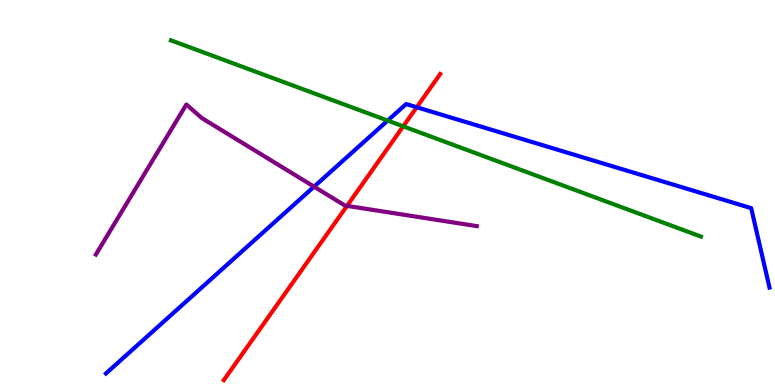[{'lines': ['blue', 'red'], 'intersections': [{'x': 5.38, 'y': 7.21}]}, {'lines': ['green', 'red'], 'intersections': [{'x': 5.2, 'y': 6.72}]}, {'lines': ['purple', 'red'], 'intersections': [{'x': 4.48, 'y': 4.65}]}, {'lines': ['blue', 'green'], 'intersections': [{'x': 5.0, 'y': 6.87}]}, {'lines': ['blue', 'purple'], 'intersections': [{'x': 4.05, 'y': 5.15}]}, {'lines': ['green', 'purple'], 'intersections': []}]